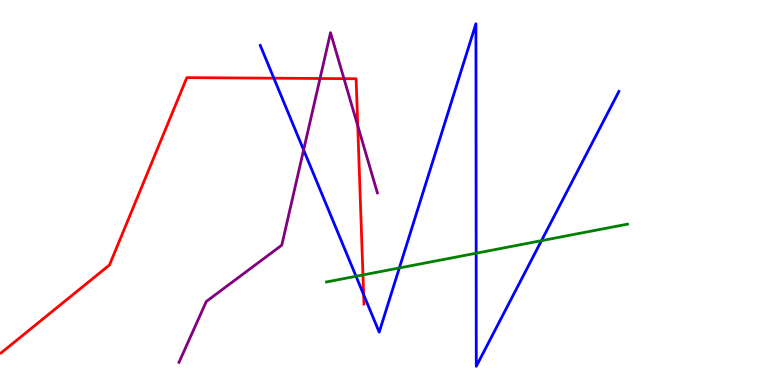[{'lines': ['blue', 'red'], 'intersections': [{'x': 3.53, 'y': 7.97}, {'x': 4.69, 'y': 2.35}]}, {'lines': ['green', 'red'], 'intersections': [{'x': 4.68, 'y': 2.86}]}, {'lines': ['purple', 'red'], 'intersections': [{'x': 4.13, 'y': 7.96}, {'x': 4.44, 'y': 7.96}, {'x': 4.62, 'y': 6.73}]}, {'lines': ['blue', 'green'], 'intersections': [{'x': 4.59, 'y': 2.82}, {'x': 5.15, 'y': 3.04}, {'x': 6.14, 'y': 3.42}, {'x': 6.99, 'y': 3.75}]}, {'lines': ['blue', 'purple'], 'intersections': [{'x': 3.92, 'y': 6.11}]}, {'lines': ['green', 'purple'], 'intersections': []}]